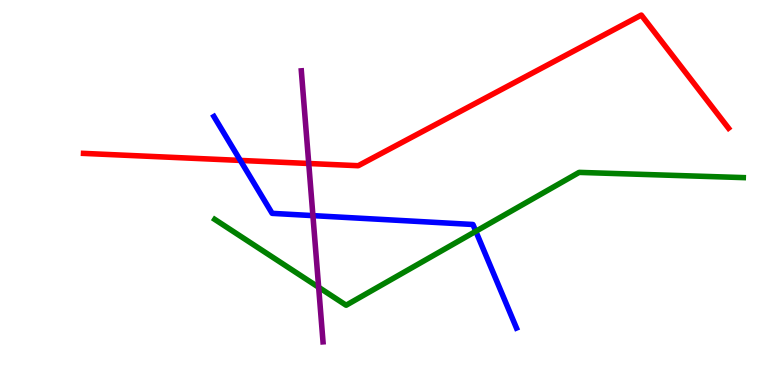[{'lines': ['blue', 'red'], 'intersections': [{'x': 3.1, 'y': 5.83}]}, {'lines': ['green', 'red'], 'intersections': []}, {'lines': ['purple', 'red'], 'intersections': [{'x': 3.98, 'y': 5.75}]}, {'lines': ['blue', 'green'], 'intersections': [{'x': 6.14, 'y': 3.99}]}, {'lines': ['blue', 'purple'], 'intersections': [{'x': 4.04, 'y': 4.4}]}, {'lines': ['green', 'purple'], 'intersections': [{'x': 4.11, 'y': 2.54}]}]